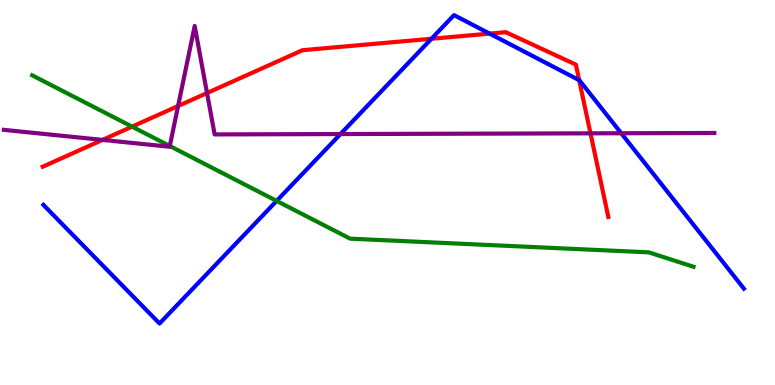[{'lines': ['blue', 'red'], 'intersections': [{'x': 5.57, 'y': 8.99}, {'x': 6.32, 'y': 9.13}, {'x': 7.47, 'y': 7.92}]}, {'lines': ['green', 'red'], 'intersections': [{'x': 1.7, 'y': 6.71}]}, {'lines': ['purple', 'red'], 'intersections': [{'x': 1.32, 'y': 6.37}, {'x': 2.3, 'y': 7.25}, {'x': 2.67, 'y': 7.58}, {'x': 7.62, 'y': 6.54}]}, {'lines': ['blue', 'green'], 'intersections': [{'x': 3.57, 'y': 4.78}]}, {'lines': ['blue', 'purple'], 'intersections': [{'x': 4.39, 'y': 6.52}, {'x': 8.02, 'y': 6.54}]}, {'lines': ['green', 'purple'], 'intersections': [{'x': 2.19, 'y': 6.21}]}]